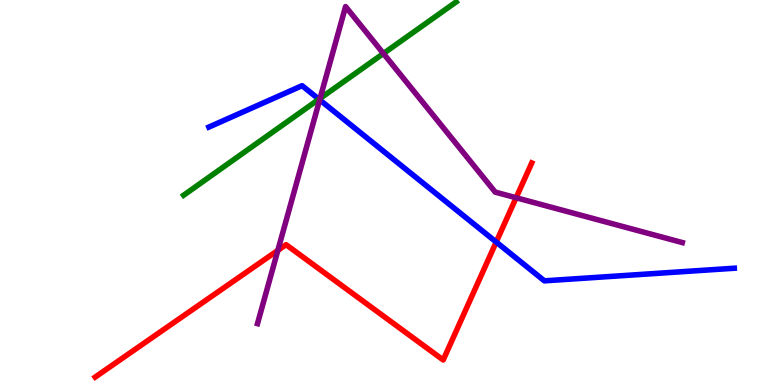[{'lines': ['blue', 'red'], 'intersections': [{'x': 6.4, 'y': 3.71}]}, {'lines': ['green', 'red'], 'intersections': []}, {'lines': ['purple', 'red'], 'intersections': [{'x': 3.59, 'y': 3.5}, {'x': 6.66, 'y': 4.86}]}, {'lines': ['blue', 'green'], 'intersections': [{'x': 4.12, 'y': 7.42}]}, {'lines': ['blue', 'purple'], 'intersections': [{'x': 4.12, 'y': 7.41}]}, {'lines': ['green', 'purple'], 'intersections': [{'x': 4.13, 'y': 7.44}, {'x': 4.95, 'y': 8.61}]}]